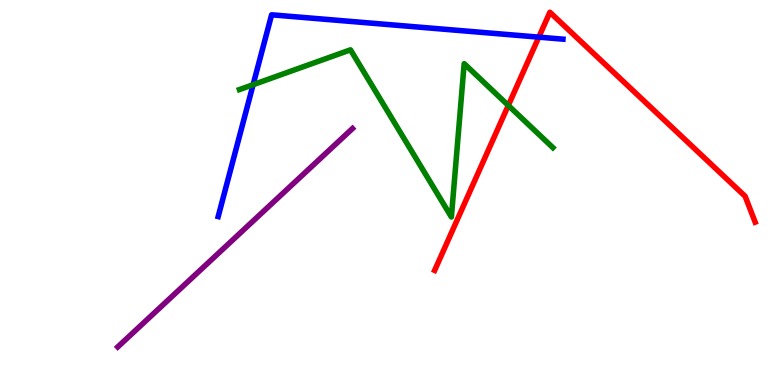[{'lines': ['blue', 'red'], 'intersections': [{'x': 6.95, 'y': 9.04}]}, {'lines': ['green', 'red'], 'intersections': [{'x': 6.56, 'y': 7.26}]}, {'lines': ['purple', 'red'], 'intersections': []}, {'lines': ['blue', 'green'], 'intersections': [{'x': 3.27, 'y': 7.8}]}, {'lines': ['blue', 'purple'], 'intersections': []}, {'lines': ['green', 'purple'], 'intersections': []}]